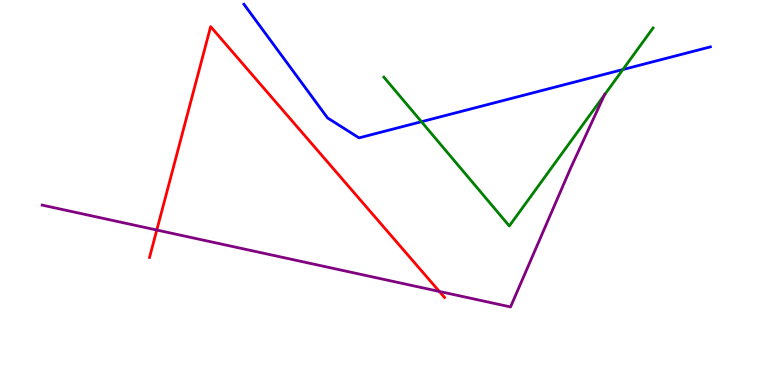[{'lines': ['blue', 'red'], 'intersections': []}, {'lines': ['green', 'red'], 'intersections': []}, {'lines': ['purple', 'red'], 'intersections': [{'x': 2.02, 'y': 4.03}, {'x': 5.67, 'y': 2.43}]}, {'lines': ['blue', 'green'], 'intersections': [{'x': 5.44, 'y': 6.84}, {'x': 8.04, 'y': 8.19}]}, {'lines': ['blue', 'purple'], 'intersections': []}, {'lines': ['green', 'purple'], 'intersections': [{'x': 7.8, 'y': 7.53}]}]